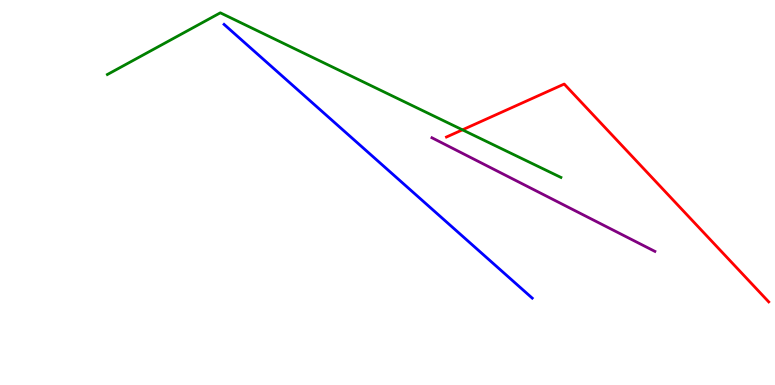[{'lines': ['blue', 'red'], 'intersections': []}, {'lines': ['green', 'red'], 'intersections': [{'x': 5.97, 'y': 6.63}]}, {'lines': ['purple', 'red'], 'intersections': []}, {'lines': ['blue', 'green'], 'intersections': []}, {'lines': ['blue', 'purple'], 'intersections': []}, {'lines': ['green', 'purple'], 'intersections': []}]